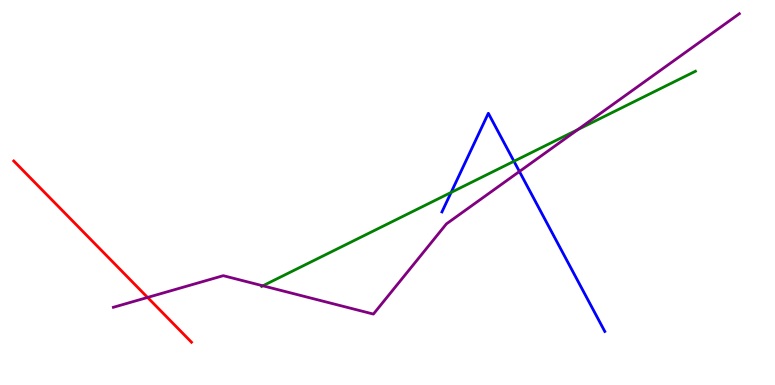[{'lines': ['blue', 'red'], 'intersections': []}, {'lines': ['green', 'red'], 'intersections': []}, {'lines': ['purple', 'red'], 'intersections': [{'x': 1.9, 'y': 2.27}]}, {'lines': ['blue', 'green'], 'intersections': [{'x': 5.82, 'y': 5.0}, {'x': 6.63, 'y': 5.81}]}, {'lines': ['blue', 'purple'], 'intersections': [{'x': 6.7, 'y': 5.55}]}, {'lines': ['green', 'purple'], 'intersections': [{'x': 3.39, 'y': 2.58}, {'x': 7.46, 'y': 6.63}]}]